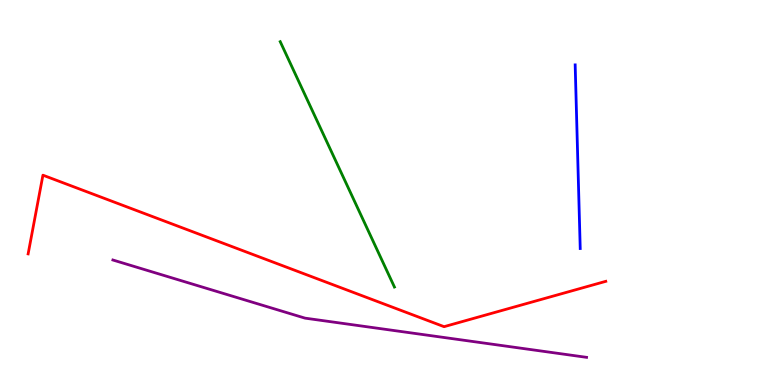[{'lines': ['blue', 'red'], 'intersections': []}, {'lines': ['green', 'red'], 'intersections': []}, {'lines': ['purple', 'red'], 'intersections': []}, {'lines': ['blue', 'green'], 'intersections': []}, {'lines': ['blue', 'purple'], 'intersections': []}, {'lines': ['green', 'purple'], 'intersections': []}]